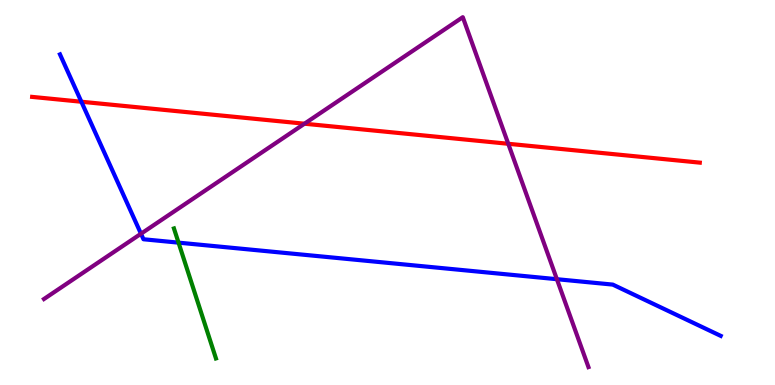[{'lines': ['blue', 'red'], 'intersections': [{'x': 1.05, 'y': 7.36}]}, {'lines': ['green', 'red'], 'intersections': []}, {'lines': ['purple', 'red'], 'intersections': [{'x': 3.93, 'y': 6.79}, {'x': 6.56, 'y': 6.27}]}, {'lines': ['blue', 'green'], 'intersections': [{'x': 2.3, 'y': 3.7}]}, {'lines': ['blue', 'purple'], 'intersections': [{'x': 1.82, 'y': 3.93}, {'x': 7.19, 'y': 2.75}]}, {'lines': ['green', 'purple'], 'intersections': []}]